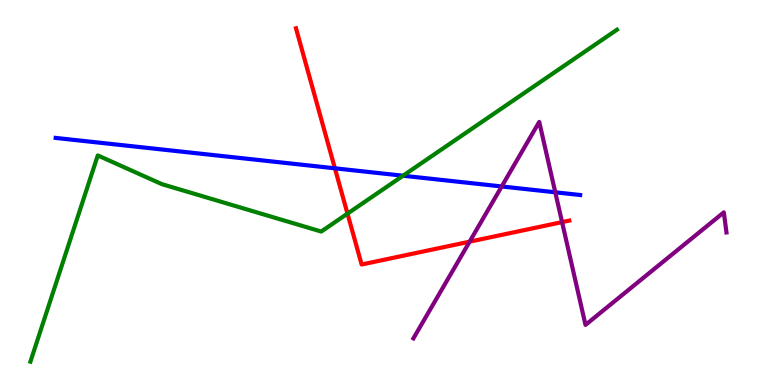[{'lines': ['blue', 'red'], 'intersections': [{'x': 4.32, 'y': 5.63}]}, {'lines': ['green', 'red'], 'intersections': [{'x': 4.48, 'y': 4.45}]}, {'lines': ['purple', 'red'], 'intersections': [{'x': 6.06, 'y': 3.72}, {'x': 7.25, 'y': 4.23}]}, {'lines': ['blue', 'green'], 'intersections': [{'x': 5.2, 'y': 5.44}]}, {'lines': ['blue', 'purple'], 'intersections': [{'x': 6.47, 'y': 5.16}, {'x': 7.16, 'y': 5.01}]}, {'lines': ['green', 'purple'], 'intersections': []}]